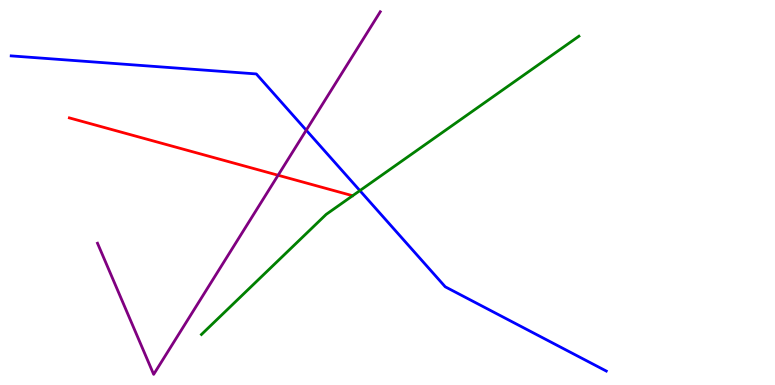[{'lines': ['blue', 'red'], 'intersections': []}, {'lines': ['green', 'red'], 'intersections': []}, {'lines': ['purple', 'red'], 'intersections': [{'x': 3.59, 'y': 5.45}]}, {'lines': ['blue', 'green'], 'intersections': [{'x': 4.64, 'y': 5.05}]}, {'lines': ['blue', 'purple'], 'intersections': [{'x': 3.95, 'y': 6.62}]}, {'lines': ['green', 'purple'], 'intersections': []}]